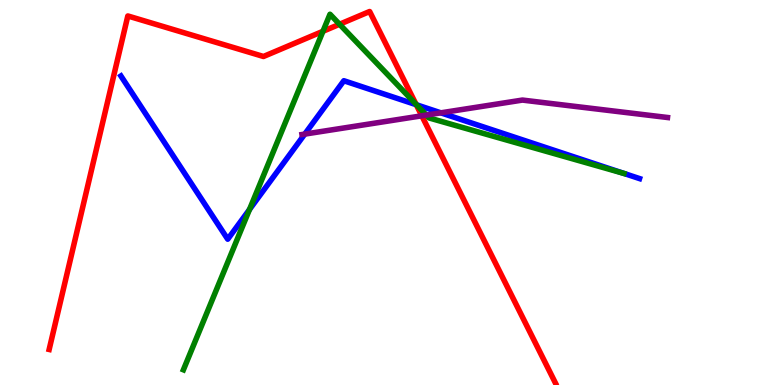[{'lines': ['blue', 'red'], 'intersections': [{'x': 5.37, 'y': 7.28}]}, {'lines': ['green', 'red'], 'intersections': [{'x': 4.17, 'y': 9.19}, {'x': 4.38, 'y': 9.37}, {'x': 5.37, 'y': 7.29}]}, {'lines': ['purple', 'red'], 'intersections': [{'x': 5.44, 'y': 6.99}]}, {'lines': ['blue', 'green'], 'intersections': [{'x': 3.22, 'y': 4.56}, {'x': 5.37, 'y': 7.28}]}, {'lines': ['blue', 'purple'], 'intersections': [{'x': 3.93, 'y': 6.52}, {'x': 5.69, 'y': 7.07}]}, {'lines': ['green', 'purple'], 'intersections': [{'x': 5.5, 'y': 7.01}]}]